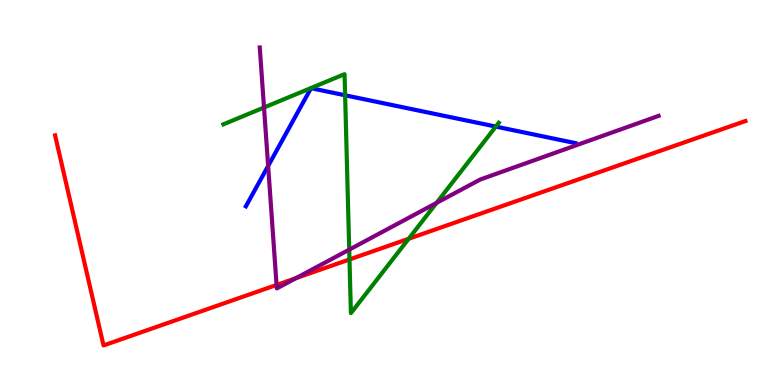[{'lines': ['blue', 'red'], 'intersections': []}, {'lines': ['green', 'red'], 'intersections': [{'x': 4.51, 'y': 3.26}, {'x': 5.27, 'y': 3.8}]}, {'lines': ['purple', 'red'], 'intersections': [{'x': 3.57, 'y': 2.6}, {'x': 3.82, 'y': 2.77}]}, {'lines': ['blue', 'green'], 'intersections': [{'x': 4.45, 'y': 7.53}, {'x': 6.4, 'y': 6.71}]}, {'lines': ['blue', 'purple'], 'intersections': [{'x': 3.46, 'y': 5.69}]}, {'lines': ['green', 'purple'], 'intersections': [{'x': 3.41, 'y': 7.21}, {'x': 4.51, 'y': 3.52}, {'x': 5.63, 'y': 4.73}]}]